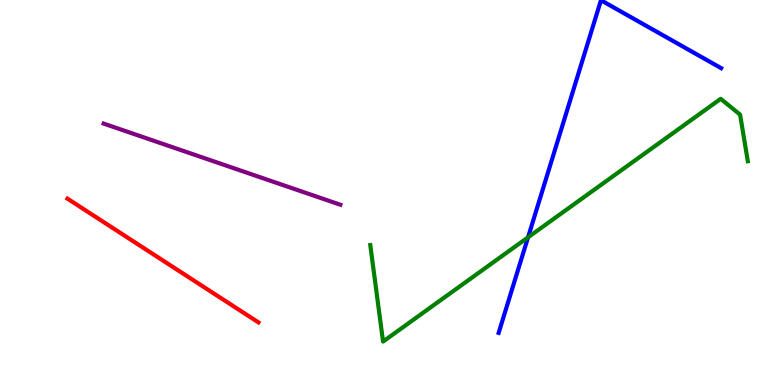[{'lines': ['blue', 'red'], 'intersections': []}, {'lines': ['green', 'red'], 'intersections': []}, {'lines': ['purple', 'red'], 'intersections': []}, {'lines': ['blue', 'green'], 'intersections': [{'x': 6.81, 'y': 3.84}]}, {'lines': ['blue', 'purple'], 'intersections': []}, {'lines': ['green', 'purple'], 'intersections': []}]